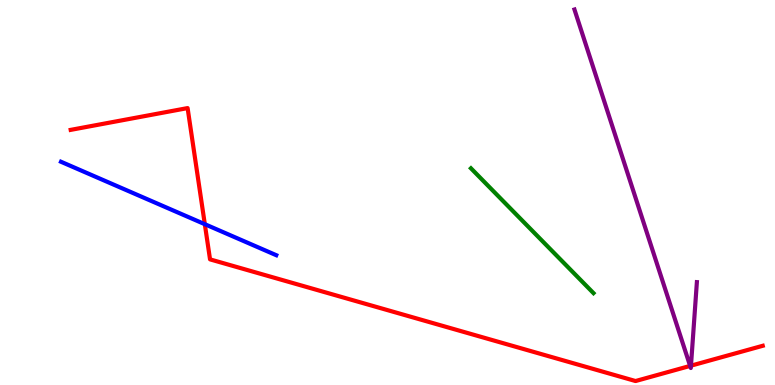[{'lines': ['blue', 'red'], 'intersections': [{'x': 2.64, 'y': 4.18}]}, {'lines': ['green', 'red'], 'intersections': []}, {'lines': ['purple', 'red'], 'intersections': [{'x': 8.9, 'y': 0.496}, {'x': 8.92, 'y': 0.502}]}, {'lines': ['blue', 'green'], 'intersections': []}, {'lines': ['blue', 'purple'], 'intersections': []}, {'lines': ['green', 'purple'], 'intersections': []}]